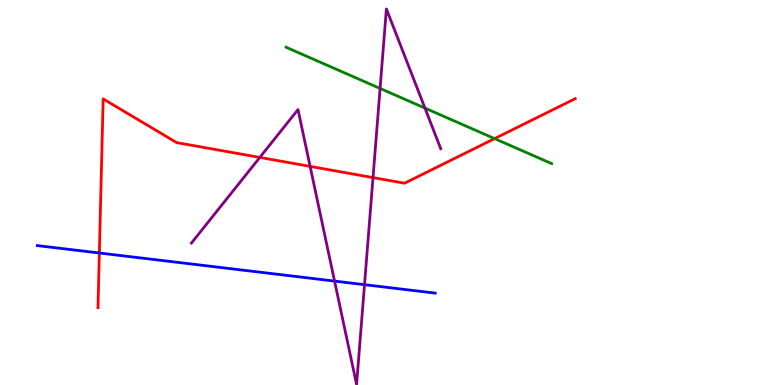[{'lines': ['blue', 'red'], 'intersections': [{'x': 1.28, 'y': 3.43}]}, {'lines': ['green', 'red'], 'intersections': [{'x': 6.38, 'y': 6.4}]}, {'lines': ['purple', 'red'], 'intersections': [{'x': 3.35, 'y': 5.91}, {'x': 4.0, 'y': 5.68}, {'x': 4.81, 'y': 5.39}]}, {'lines': ['blue', 'green'], 'intersections': []}, {'lines': ['blue', 'purple'], 'intersections': [{'x': 4.32, 'y': 2.7}, {'x': 4.7, 'y': 2.61}]}, {'lines': ['green', 'purple'], 'intersections': [{'x': 4.9, 'y': 7.7}, {'x': 5.48, 'y': 7.19}]}]